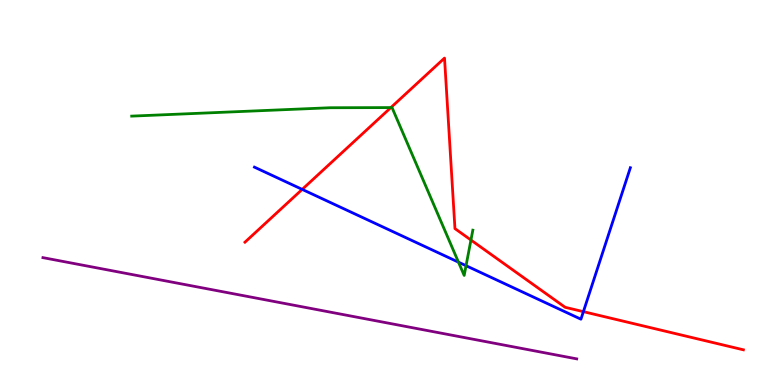[{'lines': ['blue', 'red'], 'intersections': [{'x': 3.9, 'y': 5.08}, {'x': 7.53, 'y': 1.91}]}, {'lines': ['green', 'red'], 'intersections': [{'x': 5.04, 'y': 7.21}, {'x': 6.08, 'y': 3.77}]}, {'lines': ['purple', 'red'], 'intersections': []}, {'lines': ['blue', 'green'], 'intersections': [{'x': 5.92, 'y': 3.19}, {'x': 6.01, 'y': 3.1}]}, {'lines': ['blue', 'purple'], 'intersections': []}, {'lines': ['green', 'purple'], 'intersections': []}]